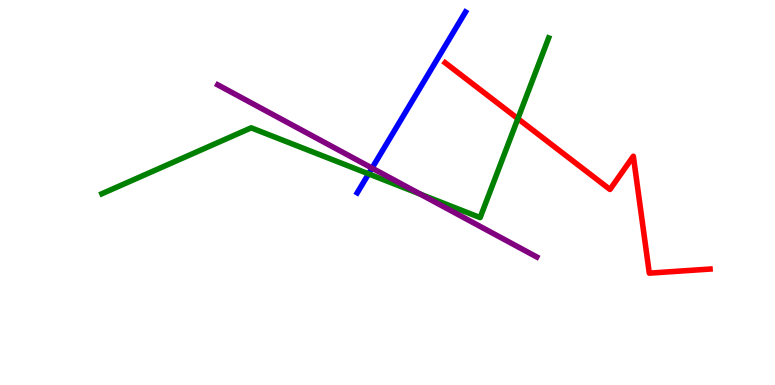[{'lines': ['blue', 'red'], 'intersections': []}, {'lines': ['green', 'red'], 'intersections': [{'x': 6.68, 'y': 6.92}]}, {'lines': ['purple', 'red'], 'intersections': []}, {'lines': ['blue', 'green'], 'intersections': [{'x': 4.76, 'y': 5.48}]}, {'lines': ['blue', 'purple'], 'intersections': [{'x': 4.8, 'y': 5.63}]}, {'lines': ['green', 'purple'], 'intersections': [{'x': 5.42, 'y': 4.96}]}]